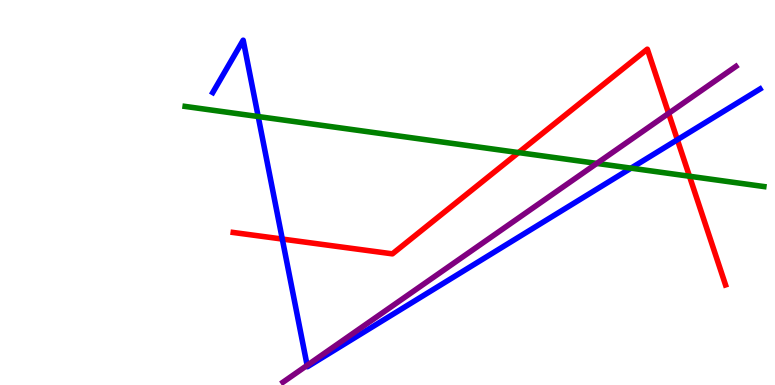[{'lines': ['blue', 'red'], 'intersections': [{'x': 3.64, 'y': 3.79}, {'x': 8.74, 'y': 6.37}]}, {'lines': ['green', 'red'], 'intersections': [{'x': 6.69, 'y': 6.04}, {'x': 8.9, 'y': 5.42}]}, {'lines': ['purple', 'red'], 'intersections': [{'x': 8.63, 'y': 7.06}]}, {'lines': ['blue', 'green'], 'intersections': [{'x': 3.33, 'y': 6.97}, {'x': 8.14, 'y': 5.63}]}, {'lines': ['blue', 'purple'], 'intersections': [{'x': 3.96, 'y': 0.51}]}, {'lines': ['green', 'purple'], 'intersections': [{'x': 7.7, 'y': 5.76}]}]